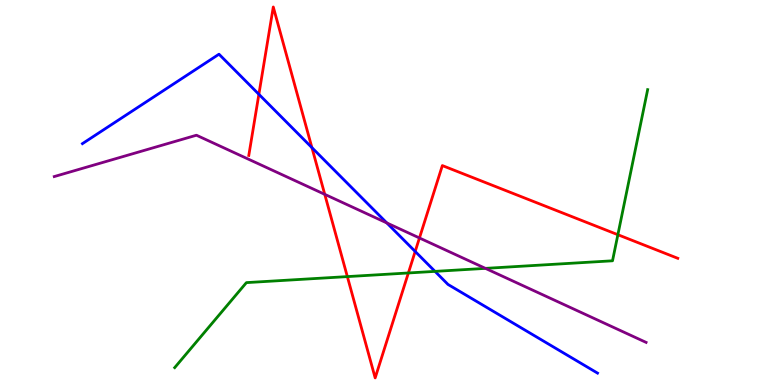[{'lines': ['blue', 'red'], 'intersections': [{'x': 3.34, 'y': 7.55}, {'x': 4.02, 'y': 6.17}, {'x': 5.36, 'y': 3.47}]}, {'lines': ['green', 'red'], 'intersections': [{'x': 4.48, 'y': 2.82}, {'x': 5.27, 'y': 2.91}, {'x': 7.97, 'y': 3.9}]}, {'lines': ['purple', 'red'], 'intersections': [{'x': 4.19, 'y': 4.95}, {'x': 5.41, 'y': 3.82}]}, {'lines': ['blue', 'green'], 'intersections': [{'x': 5.61, 'y': 2.95}]}, {'lines': ['blue', 'purple'], 'intersections': [{'x': 4.99, 'y': 4.21}]}, {'lines': ['green', 'purple'], 'intersections': [{'x': 6.26, 'y': 3.03}]}]